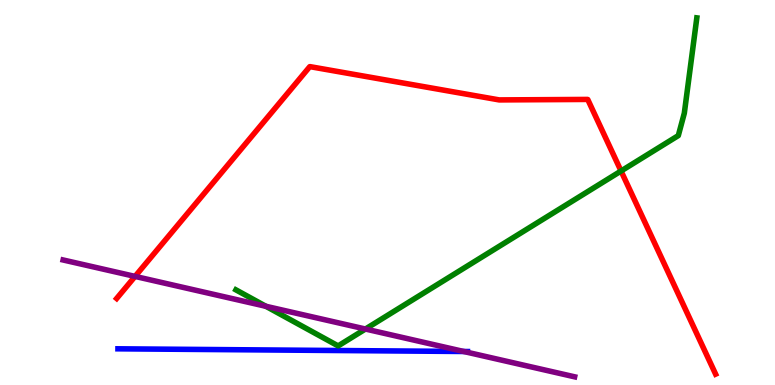[{'lines': ['blue', 'red'], 'intersections': []}, {'lines': ['green', 'red'], 'intersections': [{'x': 8.01, 'y': 5.56}]}, {'lines': ['purple', 'red'], 'intersections': [{'x': 1.74, 'y': 2.82}]}, {'lines': ['blue', 'green'], 'intersections': []}, {'lines': ['blue', 'purple'], 'intersections': [{'x': 5.98, 'y': 0.87}]}, {'lines': ['green', 'purple'], 'intersections': [{'x': 3.43, 'y': 2.04}, {'x': 4.72, 'y': 1.45}]}]